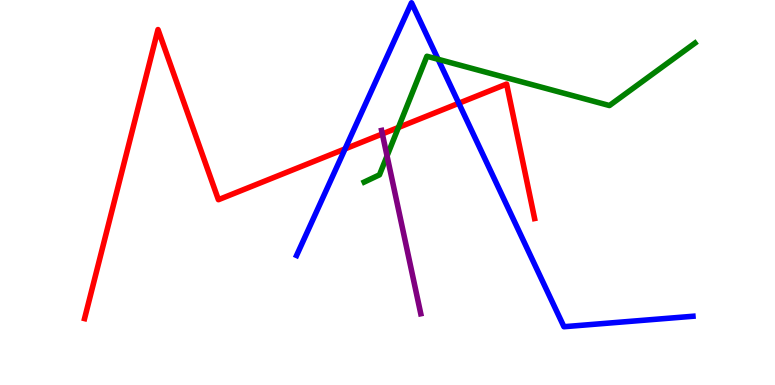[{'lines': ['blue', 'red'], 'intersections': [{'x': 4.45, 'y': 6.13}, {'x': 5.92, 'y': 7.32}]}, {'lines': ['green', 'red'], 'intersections': [{'x': 5.14, 'y': 6.69}]}, {'lines': ['purple', 'red'], 'intersections': [{'x': 4.93, 'y': 6.52}]}, {'lines': ['blue', 'green'], 'intersections': [{'x': 5.65, 'y': 8.46}]}, {'lines': ['blue', 'purple'], 'intersections': []}, {'lines': ['green', 'purple'], 'intersections': [{'x': 4.99, 'y': 5.95}]}]